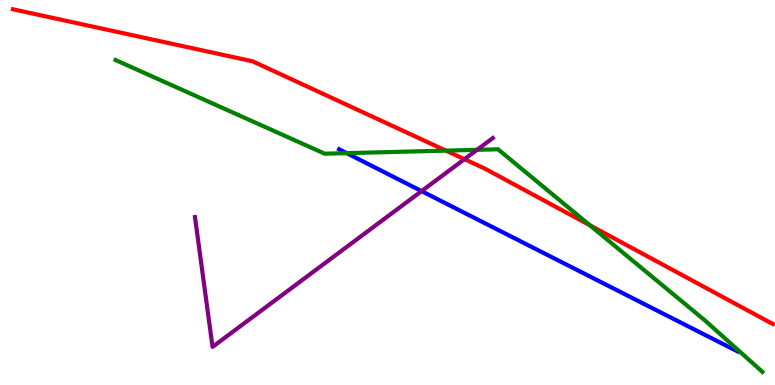[{'lines': ['blue', 'red'], 'intersections': []}, {'lines': ['green', 'red'], 'intersections': [{'x': 5.75, 'y': 6.09}, {'x': 7.61, 'y': 4.15}]}, {'lines': ['purple', 'red'], 'intersections': [{'x': 5.99, 'y': 5.87}]}, {'lines': ['blue', 'green'], 'intersections': [{'x': 4.47, 'y': 6.02}]}, {'lines': ['blue', 'purple'], 'intersections': [{'x': 5.44, 'y': 5.04}]}, {'lines': ['green', 'purple'], 'intersections': [{'x': 6.16, 'y': 6.11}]}]